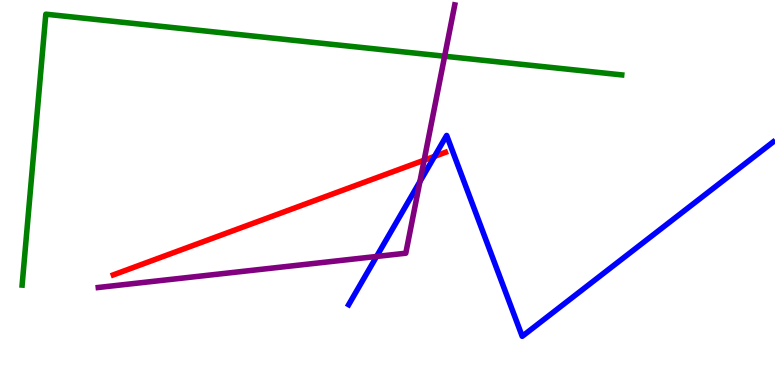[{'lines': ['blue', 'red'], 'intersections': [{'x': 5.61, 'y': 5.94}]}, {'lines': ['green', 'red'], 'intersections': []}, {'lines': ['purple', 'red'], 'intersections': [{'x': 5.47, 'y': 5.84}]}, {'lines': ['blue', 'green'], 'intersections': []}, {'lines': ['blue', 'purple'], 'intersections': [{'x': 4.86, 'y': 3.34}, {'x': 5.42, 'y': 5.28}]}, {'lines': ['green', 'purple'], 'intersections': [{'x': 5.74, 'y': 8.54}]}]